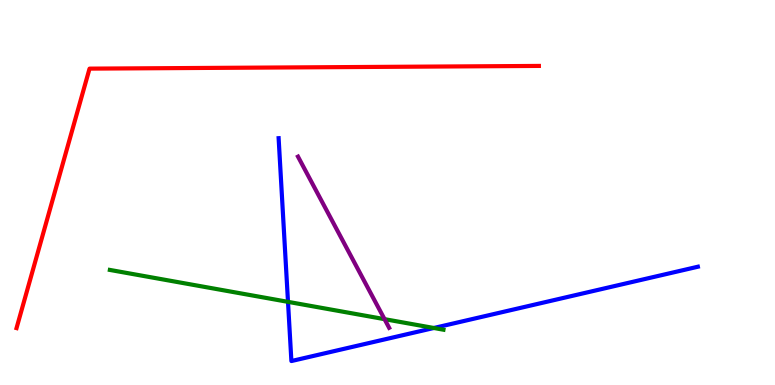[{'lines': ['blue', 'red'], 'intersections': []}, {'lines': ['green', 'red'], 'intersections': []}, {'lines': ['purple', 'red'], 'intersections': []}, {'lines': ['blue', 'green'], 'intersections': [{'x': 3.72, 'y': 2.16}, {'x': 5.6, 'y': 1.48}]}, {'lines': ['blue', 'purple'], 'intersections': []}, {'lines': ['green', 'purple'], 'intersections': [{'x': 4.96, 'y': 1.71}]}]